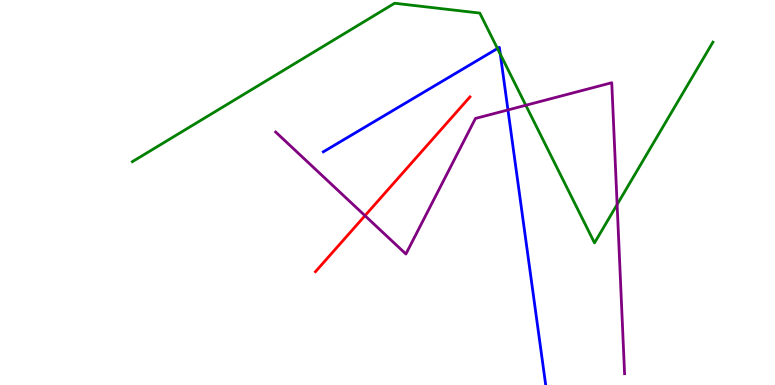[{'lines': ['blue', 'red'], 'intersections': []}, {'lines': ['green', 'red'], 'intersections': []}, {'lines': ['purple', 'red'], 'intersections': [{'x': 4.71, 'y': 4.4}]}, {'lines': ['blue', 'green'], 'intersections': [{'x': 6.42, 'y': 8.74}, {'x': 6.46, 'y': 8.59}]}, {'lines': ['blue', 'purple'], 'intersections': [{'x': 6.55, 'y': 7.14}]}, {'lines': ['green', 'purple'], 'intersections': [{'x': 6.78, 'y': 7.27}, {'x': 7.96, 'y': 4.69}]}]